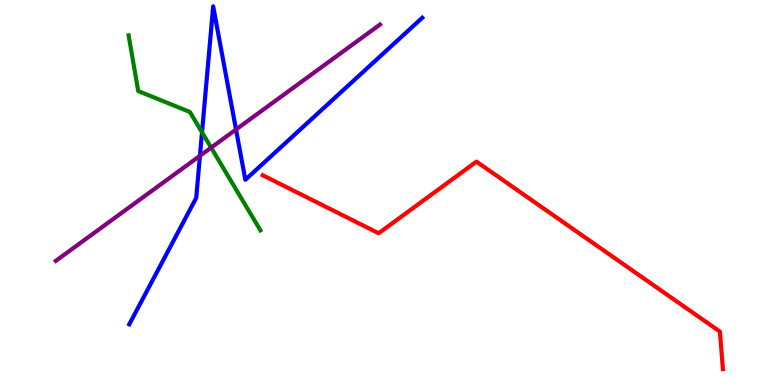[{'lines': ['blue', 'red'], 'intersections': []}, {'lines': ['green', 'red'], 'intersections': []}, {'lines': ['purple', 'red'], 'intersections': []}, {'lines': ['blue', 'green'], 'intersections': [{'x': 2.61, 'y': 6.56}]}, {'lines': ['blue', 'purple'], 'intersections': [{'x': 2.58, 'y': 5.95}, {'x': 3.05, 'y': 6.64}]}, {'lines': ['green', 'purple'], 'intersections': [{'x': 2.72, 'y': 6.17}]}]